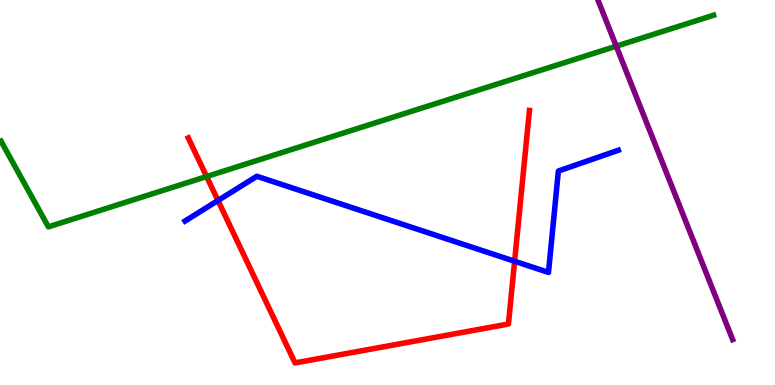[{'lines': ['blue', 'red'], 'intersections': [{'x': 2.81, 'y': 4.79}, {'x': 6.64, 'y': 3.21}]}, {'lines': ['green', 'red'], 'intersections': [{'x': 2.67, 'y': 5.41}]}, {'lines': ['purple', 'red'], 'intersections': []}, {'lines': ['blue', 'green'], 'intersections': []}, {'lines': ['blue', 'purple'], 'intersections': []}, {'lines': ['green', 'purple'], 'intersections': [{'x': 7.95, 'y': 8.8}]}]